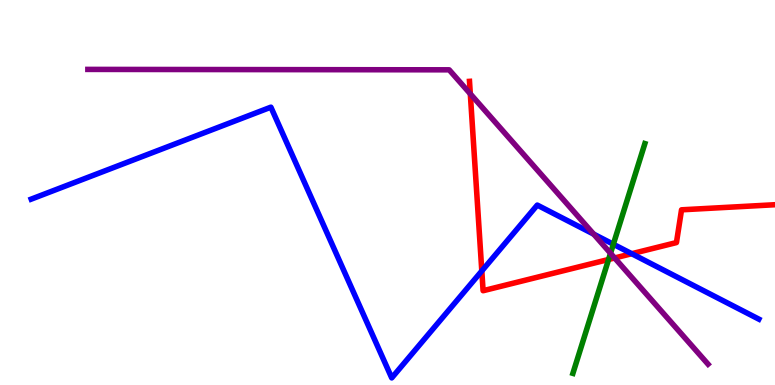[{'lines': ['blue', 'red'], 'intersections': [{'x': 6.22, 'y': 2.96}, {'x': 8.15, 'y': 3.41}]}, {'lines': ['green', 'red'], 'intersections': [{'x': 7.85, 'y': 3.26}]}, {'lines': ['purple', 'red'], 'intersections': [{'x': 6.07, 'y': 7.56}, {'x': 7.93, 'y': 3.3}]}, {'lines': ['blue', 'green'], 'intersections': [{'x': 7.91, 'y': 3.66}]}, {'lines': ['blue', 'purple'], 'intersections': [{'x': 7.66, 'y': 3.92}]}, {'lines': ['green', 'purple'], 'intersections': [{'x': 7.88, 'y': 3.42}]}]